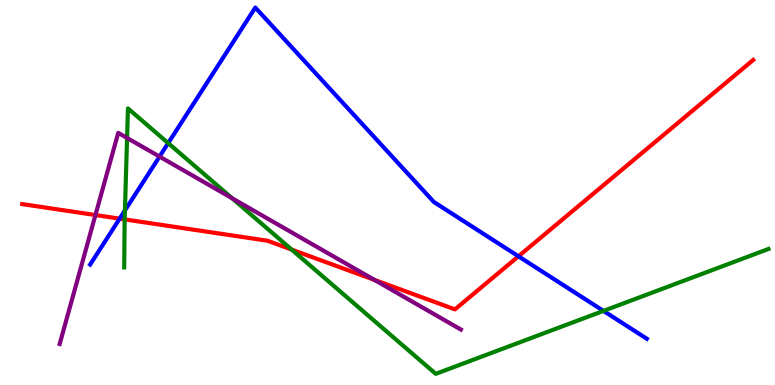[{'lines': ['blue', 'red'], 'intersections': [{'x': 1.54, 'y': 4.32}, {'x': 6.69, 'y': 3.34}]}, {'lines': ['green', 'red'], 'intersections': [{'x': 1.61, 'y': 4.3}, {'x': 3.76, 'y': 3.52}]}, {'lines': ['purple', 'red'], 'intersections': [{'x': 1.23, 'y': 4.41}, {'x': 4.83, 'y': 2.73}]}, {'lines': ['blue', 'green'], 'intersections': [{'x': 1.61, 'y': 4.53}, {'x': 2.17, 'y': 6.28}, {'x': 7.79, 'y': 1.92}]}, {'lines': ['blue', 'purple'], 'intersections': [{'x': 2.06, 'y': 5.93}]}, {'lines': ['green', 'purple'], 'intersections': [{'x': 1.64, 'y': 6.42}, {'x': 2.99, 'y': 4.85}]}]